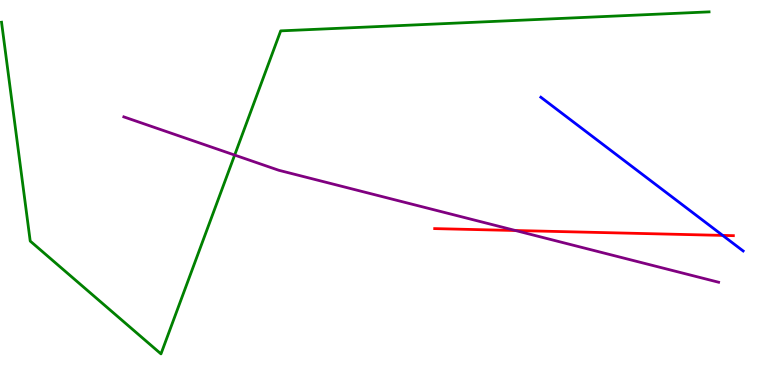[{'lines': ['blue', 'red'], 'intersections': [{'x': 9.32, 'y': 3.89}]}, {'lines': ['green', 'red'], 'intersections': []}, {'lines': ['purple', 'red'], 'intersections': [{'x': 6.65, 'y': 4.01}]}, {'lines': ['blue', 'green'], 'intersections': []}, {'lines': ['blue', 'purple'], 'intersections': []}, {'lines': ['green', 'purple'], 'intersections': [{'x': 3.03, 'y': 5.97}]}]